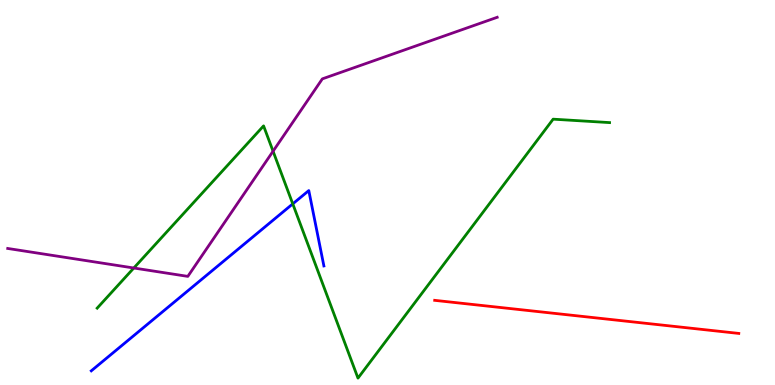[{'lines': ['blue', 'red'], 'intersections': []}, {'lines': ['green', 'red'], 'intersections': []}, {'lines': ['purple', 'red'], 'intersections': []}, {'lines': ['blue', 'green'], 'intersections': [{'x': 3.78, 'y': 4.7}]}, {'lines': ['blue', 'purple'], 'intersections': []}, {'lines': ['green', 'purple'], 'intersections': [{'x': 1.73, 'y': 3.04}, {'x': 3.52, 'y': 6.07}]}]